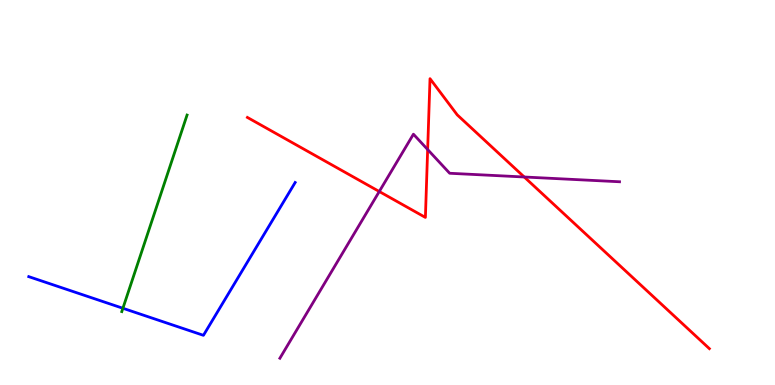[{'lines': ['blue', 'red'], 'intersections': []}, {'lines': ['green', 'red'], 'intersections': []}, {'lines': ['purple', 'red'], 'intersections': [{'x': 4.89, 'y': 5.03}, {'x': 5.52, 'y': 6.12}, {'x': 6.76, 'y': 5.4}]}, {'lines': ['blue', 'green'], 'intersections': [{'x': 1.59, 'y': 1.99}]}, {'lines': ['blue', 'purple'], 'intersections': []}, {'lines': ['green', 'purple'], 'intersections': []}]